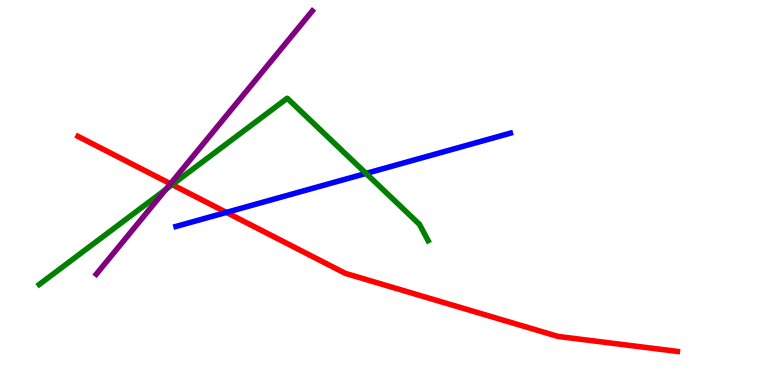[{'lines': ['blue', 'red'], 'intersections': [{'x': 2.92, 'y': 4.48}]}, {'lines': ['green', 'red'], 'intersections': [{'x': 2.22, 'y': 5.2}]}, {'lines': ['purple', 'red'], 'intersections': [{'x': 2.2, 'y': 5.23}]}, {'lines': ['blue', 'green'], 'intersections': [{'x': 4.72, 'y': 5.5}]}, {'lines': ['blue', 'purple'], 'intersections': []}, {'lines': ['green', 'purple'], 'intersections': [{'x': 2.14, 'y': 5.08}]}]